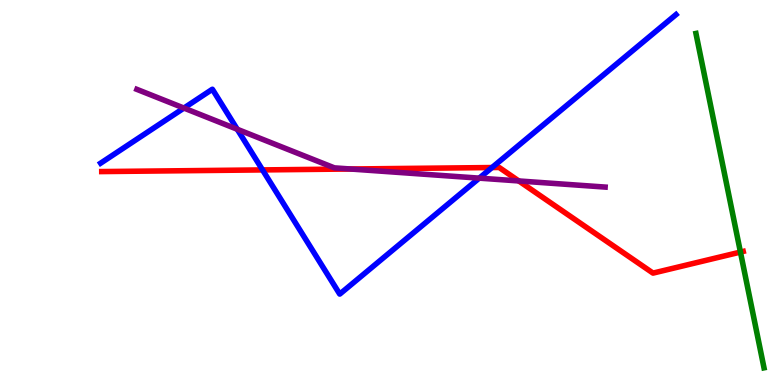[{'lines': ['blue', 'red'], 'intersections': [{'x': 3.39, 'y': 5.59}, {'x': 6.35, 'y': 5.65}]}, {'lines': ['green', 'red'], 'intersections': [{'x': 9.55, 'y': 3.45}]}, {'lines': ['purple', 'red'], 'intersections': [{'x': 4.52, 'y': 5.61}, {'x': 6.69, 'y': 5.3}]}, {'lines': ['blue', 'green'], 'intersections': []}, {'lines': ['blue', 'purple'], 'intersections': [{'x': 2.37, 'y': 7.19}, {'x': 3.06, 'y': 6.64}, {'x': 6.18, 'y': 5.37}]}, {'lines': ['green', 'purple'], 'intersections': []}]